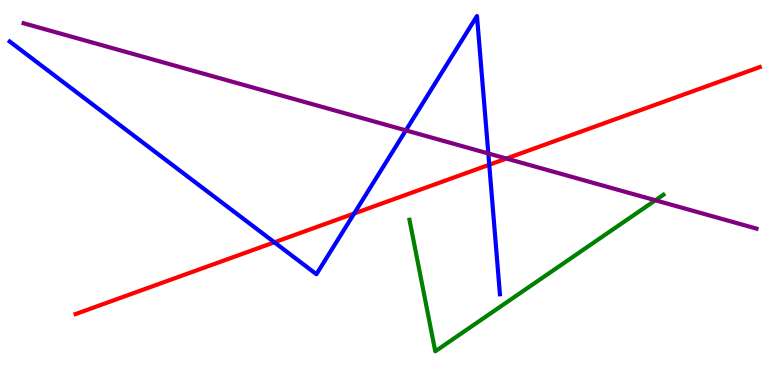[{'lines': ['blue', 'red'], 'intersections': [{'x': 3.54, 'y': 3.71}, {'x': 4.57, 'y': 4.45}, {'x': 6.31, 'y': 5.72}]}, {'lines': ['green', 'red'], 'intersections': []}, {'lines': ['purple', 'red'], 'intersections': [{'x': 6.53, 'y': 5.88}]}, {'lines': ['blue', 'green'], 'intersections': []}, {'lines': ['blue', 'purple'], 'intersections': [{'x': 5.24, 'y': 6.61}, {'x': 6.3, 'y': 6.01}]}, {'lines': ['green', 'purple'], 'intersections': [{'x': 8.46, 'y': 4.8}]}]